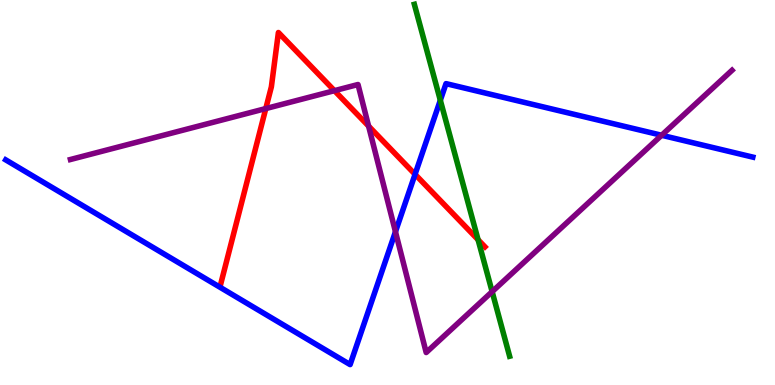[{'lines': ['blue', 'red'], 'intersections': [{'x': 5.36, 'y': 5.47}]}, {'lines': ['green', 'red'], 'intersections': [{'x': 6.17, 'y': 3.77}]}, {'lines': ['purple', 'red'], 'intersections': [{'x': 3.43, 'y': 7.18}, {'x': 4.32, 'y': 7.65}, {'x': 4.76, 'y': 6.72}]}, {'lines': ['blue', 'green'], 'intersections': [{'x': 5.68, 'y': 7.4}]}, {'lines': ['blue', 'purple'], 'intersections': [{'x': 5.1, 'y': 3.98}, {'x': 8.54, 'y': 6.49}]}, {'lines': ['green', 'purple'], 'intersections': [{'x': 6.35, 'y': 2.42}]}]